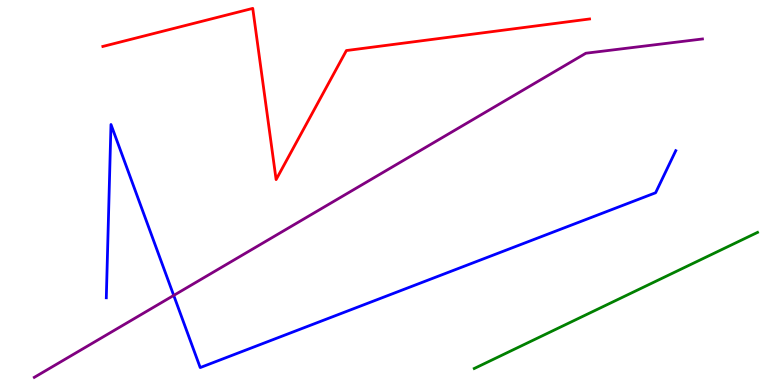[{'lines': ['blue', 'red'], 'intersections': []}, {'lines': ['green', 'red'], 'intersections': []}, {'lines': ['purple', 'red'], 'intersections': []}, {'lines': ['blue', 'green'], 'intersections': []}, {'lines': ['blue', 'purple'], 'intersections': [{'x': 2.24, 'y': 2.33}]}, {'lines': ['green', 'purple'], 'intersections': []}]